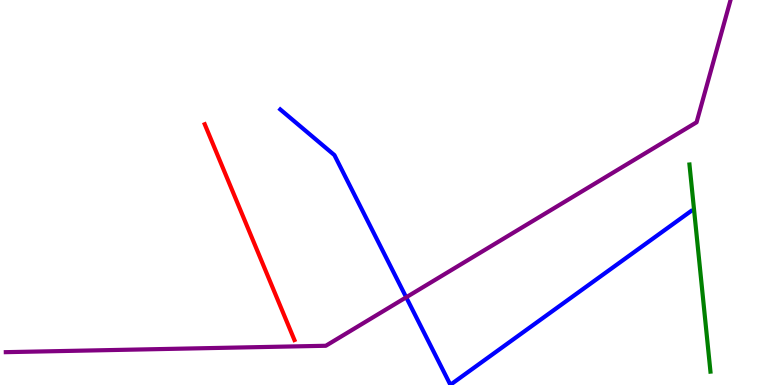[{'lines': ['blue', 'red'], 'intersections': []}, {'lines': ['green', 'red'], 'intersections': []}, {'lines': ['purple', 'red'], 'intersections': []}, {'lines': ['blue', 'green'], 'intersections': []}, {'lines': ['blue', 'purple'], 'intersections': [{'x': 5.24, 'y': 2.28}]}, {'lines': ['green', 'purple'], 'intersections': []}]